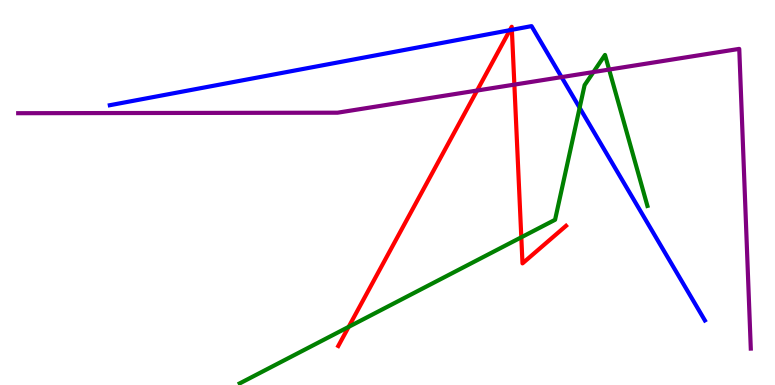[{'lines': ['blue', 'red'], 'intersections': [{'x': 6.58, 'y': 9.22}, {'x': 6.6, 'y': 9.23}]}, {'lines': ['green', 'red'], 'intersections': [{'x': 4.5, 'y': 1.51}, {'x': 6.73, 'y': 3.84}]}, {'lines': ['purple', 'red'], 'intersections': [{'x': 6.16, 'y': 7.65}, {'x': 6.64, 'y': 7.8}]}, {'lines': ['blue', 'green'], 'intersections': [{'x': 7.48, 'y': 7.2}]}, {'lines': ['blue', 'purple'], 'intersections': [{'x': 7.25, 'y': 8.0}]}, {'lines': ['green', 'purple'], 'intersections': [{'x': 7.66, 'y': 8.13}, {'x': 7.86, 'y': 8.19}]}]